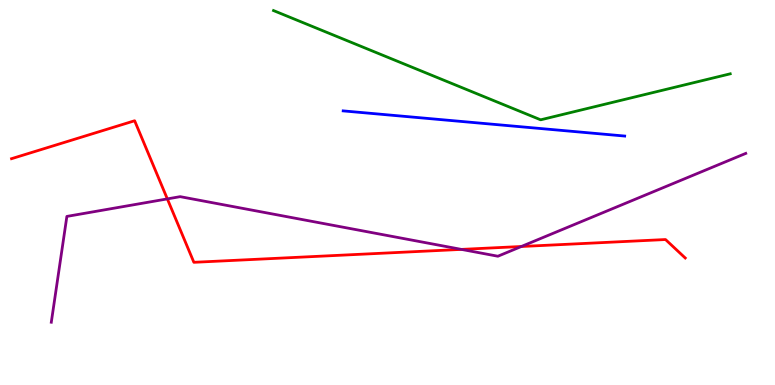[{'lines': ['blue', 'red'], 'intersections': []}, {'lines': ['green', 'red'], 'intersections': []}, {'lines': ['purple', 'red'], 'intersections': [{'x': 2.16, 'y': 4.83}, {'x': 5.95, 'y': 3.52}, {'x': 6.73, 'y': 3.6}]}, {'lines': ['blue', 'green'], 'intersections': []}, {'lines': ['blue', 'purple'], 'intersections': []}, {'lines': ['green', 'purple'], 'intersections': []}]